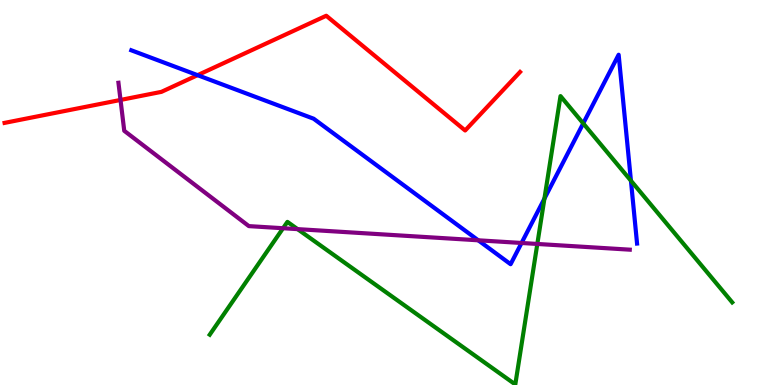[{'lines': ['blue', 'red'], 'intersections': [{'x': 2.55, 'y': 8.05}]}, {'lines': ['green', 'red'], 'intersections': []}, {'lines': ['purple', 'red'], 'intersections': [{'x': 1.56, 'y': 7.4}]}, {'lines': ['blue', 'green'], 'intersections': [{'x': 7.02, 'y': 4.84}, {'x': 7.53, 'y': 6.79}, {'x': 8.14, 'y': 5.31}]}, {'lines': ['blue', 'purple'], 'intersections': [{'x': 6.17, 'y': 3.76}, {'x': 6.73, 'y': 3.69}]}, {'lines': ['green', 'purple'], 'intersections': [{'x': 3.65, 'y': 4.07}, {'x': 3.84, 'y': 4.05}, {'x': 6.93, 'y': 3.66}]}]